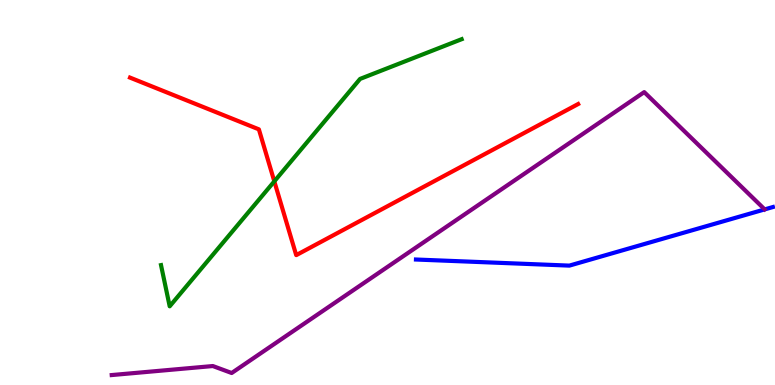[{'lines': ['blue', 'red'], 'intersections': []}, {'lines': ['green', 'red'], 'intersections': [{'x': 3.54, 'y': 5.29}]}, {'lines': ['purple', 'red'], 'intersections': []}, {'lines': ['blue', 'green'], 'intersections': []}, {'lines': ['blue', 'purple'], 'intersections': []}, {'lines': ['green', 'purple'], 'intersections': []}]